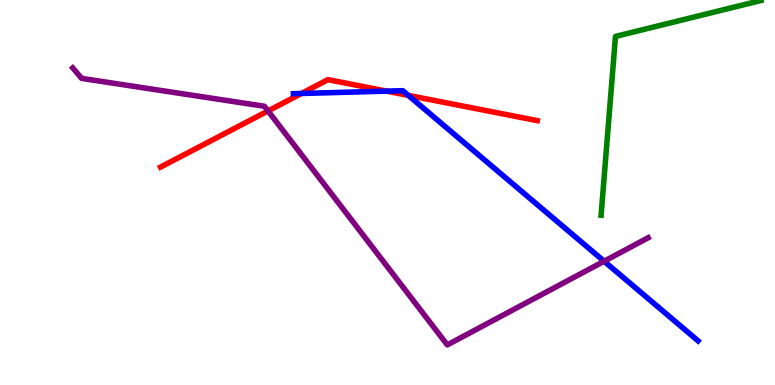[{'lines': ['blue', 'red'], 'intersections': [{'x': 3.89, 'y': 7.57}, {'x': 4.99, 'y': 7.63}, {'x': 5.27, 'y': 7.52}]}, {'lines': ['green', 'red'], 'intersections': []}, {'lines': ['purple', 'red'], 'intersections': [{'x': 3.46, 'y': 7.12}]}, {'lines': ['blue', 'green'], 'intersections': []}, {'lines': ['blue', 'purple'], 'intersections': [{'x': 7.79, 'y': 3.21}]}, {'lines': ['green', 'purple'], 'intersections': []}]